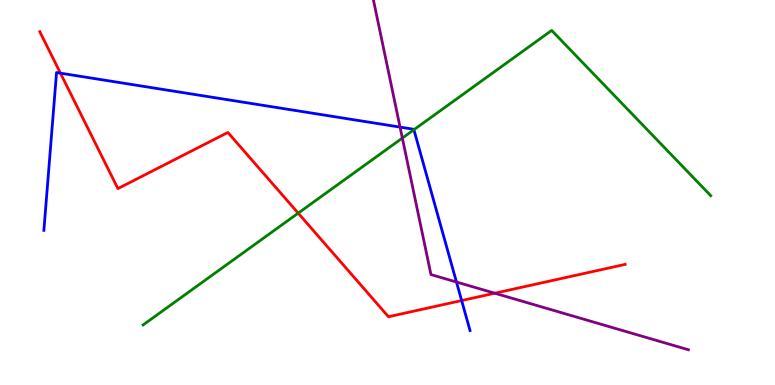[{'lines': ['blue', 'red'], 'intersections': [{'x': 0.78, 'y': 8.1}, {'x': 5.96, 'y': 2.19}]}, {'lines': ['green', 'red'], 'intersections': [{'x': 3.85, 'y': 4.46}]}, {'lines': ['purple', 'red'], 'intersections': [{'x': 6.38, 'y': 2.38}]}, {'lines': ['blue', 'green'], 'intersections': [{'x': 5.34, 'y': 6.63}]}, {'lines': ['blue', 'purple'], 'intersections': [{'x': 5.16, 'y': 6.7}, {'x': 5.89, 'y': 2.67}]}, {'lines': ['green', 'purple'], 'intersections': [{'x': 5.19, 'y': 6.41}]}]